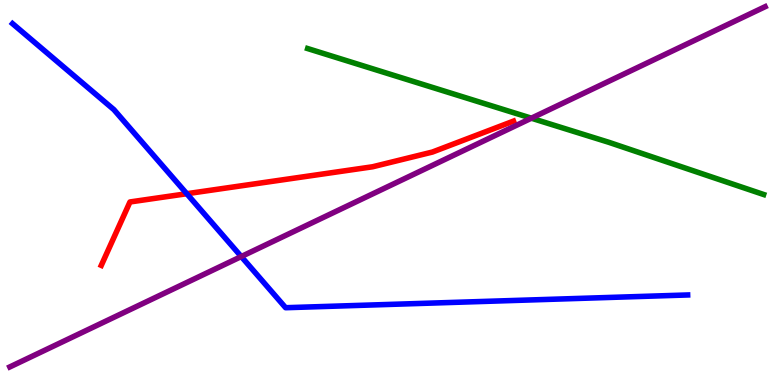[{'lines': ['blue', 'red'], 'intersections': [{'x': 2.41, 'y': 4.97}]}, {'lines': ['green', 'red'], 'intersections': []}, {'lines': ['purple', 'red'], 'intersections': []}, {'lines': ['blue', 'green'], 'intersections': []}, {'lines': ['blue', 'purple'], 'intersections': [{'x': 3.11, 'y': 3.34}]}, {'lines': ['green', 'purple'], 'intersections': [{'x': 6.86, 'y': 6.93}]}]